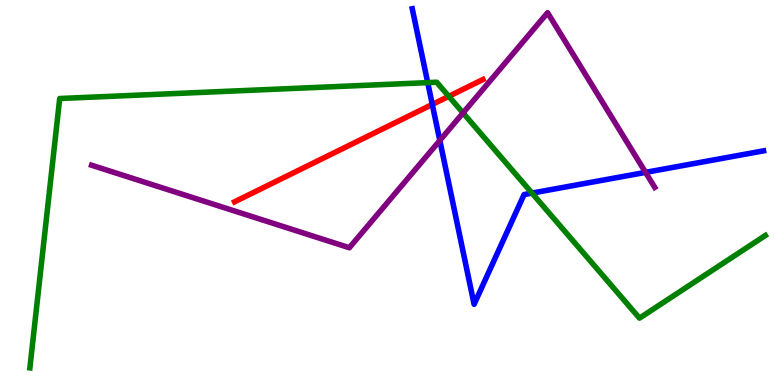[{'lines': ['blue', 'red'], 'intersections': [{'x': 5.58, 'y': 7.29}]}, {'lines': ['green', 'red'], 'intersections': [{'x': 5.79, 'y': 7.5}]}, {'lines': ['purple', 'red'], 'intersections': []}, {'lines': ['blue', 'green'], 'intersections': [{'x': 5.52, 'y': 7.85}, {'x': 6.86, 'y': 4.98}]}, {'lines': ['blue', 'purple'], 'intersections': [{'x': 5.68, 'y': 6.35}, {'x': 8.33, 'y': 5.52}]}, {'lines': ['green', 'purple'], 'intersections': [{'x': 5.97, 'y': 7.07}]}]